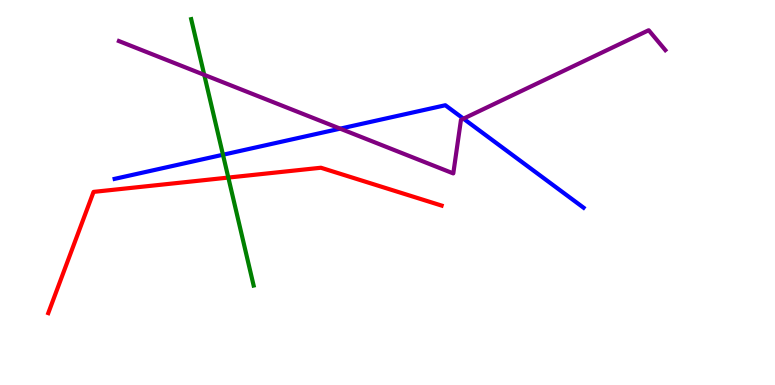[{'lines': ['blue', 'red'], 'intersections': []}, {'lines': ['green', 'red'], 'intersections': [{'x': 2.95, 'y': 5.39}]}, {'lines': ['purple', 'red'], 'intersections': []}, {'lines': ['blue', 'green'], 'intersections': [{'x': 2.88, 'y': 5.98}]}, {'lines': ['blue', 'purple'], 'intersections': [{'x': 4.39, 'y': 6.66}, {'x': 5.98, 'y': 6.92}]}, {'lines': ['green', 'purple'], 'intersections': [{'x': 2.64, 'y': 8.06}]}]